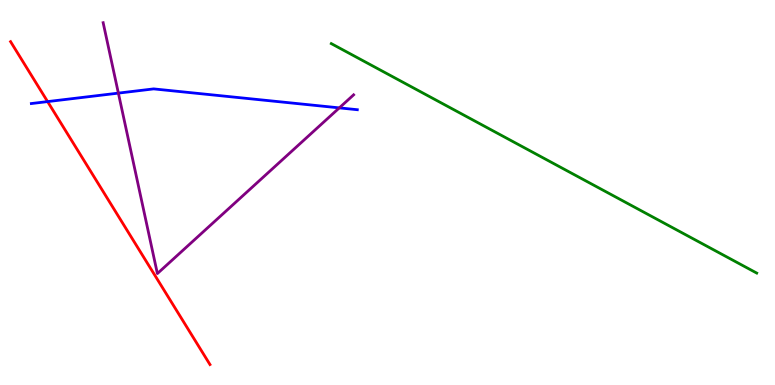[{'lines': ['blue', 'red'], 'intersections': [{'x': 0.614, 'y': 7.36}]}, {'lines': ['green', 'red'], 'intersections': []}, {'lines': ['purple', 'red'], 'intersections': []}, {'lines': ['blue', 'green'], 'intersections': []}, {'lines': ['blue', 'purple'], 'intersections': [{'x': 1.53, 'y': 7.58}, {'x': 4.38, 'y': 7.2}]}, {'lines': ['green', 'purple'], 'intersections': []}]